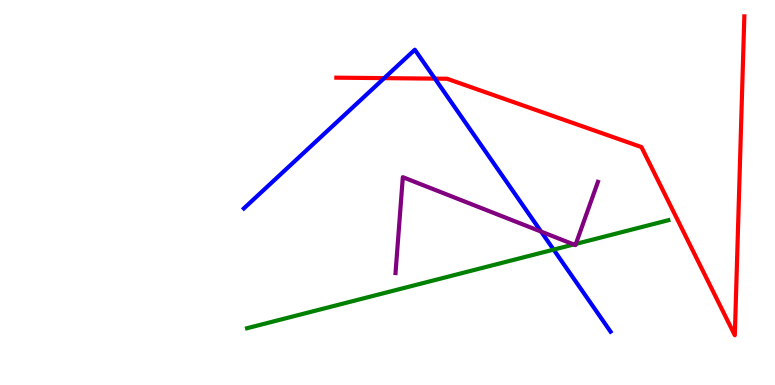[{'lines': ['blue', 'red'], 'intersections': [{'x': 4.96, 'y': 7.97}, {'x': 5.61, 'y': 7.96}]}, {'lines': ['green', 'red'], 'intersections': []}, {'lines': ['purple', 'red'], 'intersections': []}, {'lines': ['blue', 'green'], 'intersections': [{'x': 7.14, 'y': 3.52}]}, {'lines': ['blue', 'purple'], 'intersections': [{'x': 6.98, 'y': 3.98}]}, {'lines': ['green', 'purple'], 'intersections': [{'x': 7.4, 'y': 3.65}, {'x': 7.43, 'y': 3.66}]}]